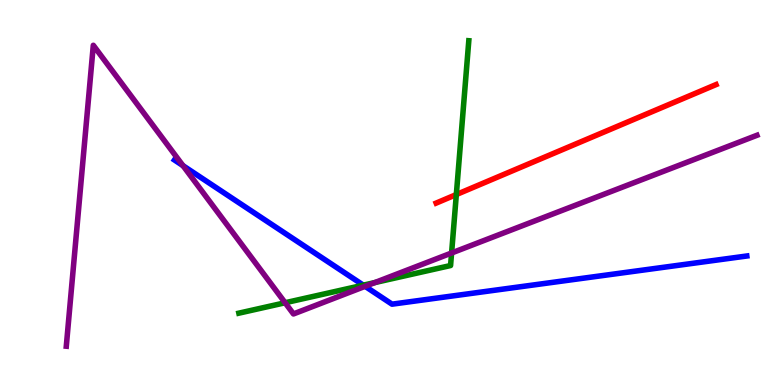[{'lines': ['blue', 'red'], 'intersections': []}, {'lines': ['green', 'red'], 'intersections': [{'x': 5.89, 'y': 4.95}]}, {'lines': ['purple', 'red'], 'intersections': []}, {'lines': ['blue', 'green'], 'intersections': [{'x': 4.69, 'y': 2.59}]}, {'lines': ['blue', 'purple'], 'intersections': [{'x': 2.36, 'y': 5.7}, {'x': 4.71, 'y': 2.56}]}, {'lines': ['green', 'purple'], 'intersections': [{'x': 3.68, 'y': 2.14}, {'x': 4.84, 'y': 2.66}, {'x': 5.83, 'y': 3.43}]}]